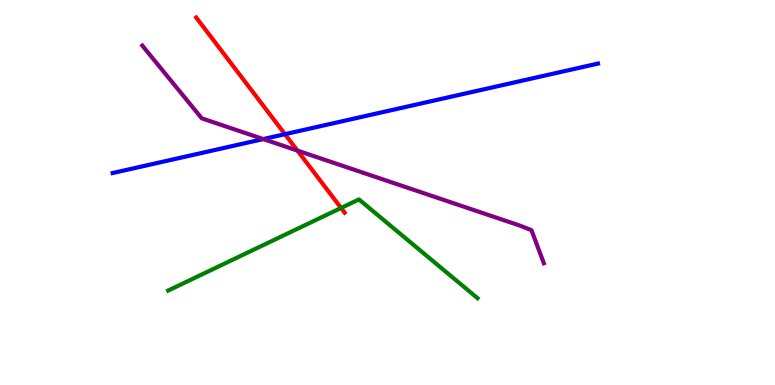[{'lines': ['blue', 'red'], 'intersections': [{'x': 3.68, 'y': 6.51}]}, {'lines': ['green', 'red'], 'intersections': [{'x': 4.4, 'y': 4.6}]}, {'lines': ['purple', 'red'], 'intersections': [{'x': 3.84, 'y': 6.09}]}, {'lines': ['blue', 'green'], 'intersections': []}, {'lines': ['blue', 'purple'], 'intersections': [{'x': 3.4, 'y': 6.39}]}, {'lines': ['green', 'purple'], 'intersections': []}]